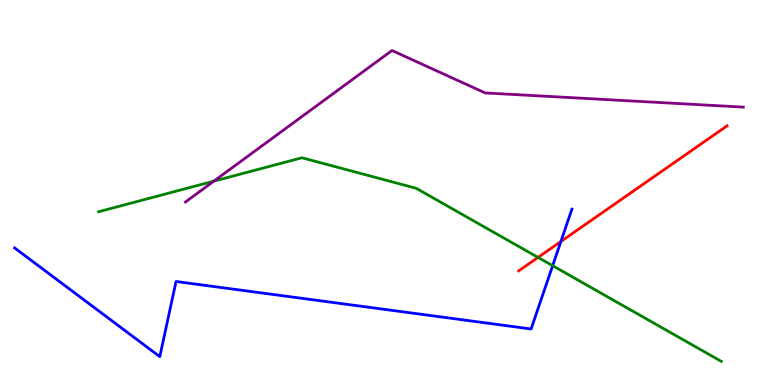[{'lines': ['blue', 'red'], 'intersections': [{'x': 7.24, 'y': 3.73}]}, {'lines': ['green', 'red'], 'intersections': [{'x': 6.94, 'y': 3.31}]}, {'lines': ['purple', 'red'], 'intersections': []}, {'lines': ['blue', 'green'], 'intersections': [{'x': 7.13, 'y': 3.1}]}, {'lines': ['blue', 'purple'], 'intersections': []}, {'lines': ['green', 'purple'], 'intersections': [{'x': 2.76, 'y': 5.3}]}]